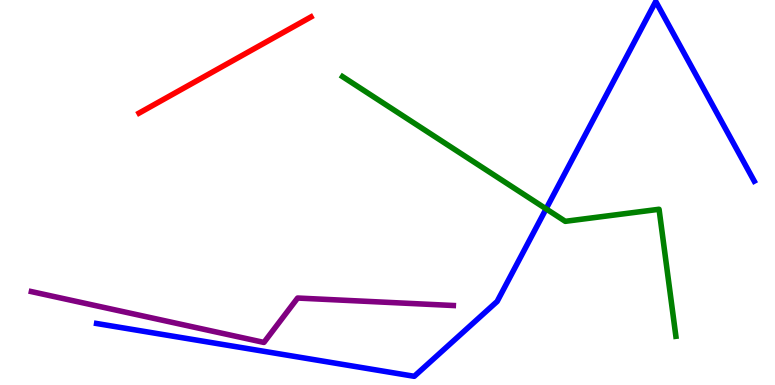[{'lines': ['blue', 'red'], 'intersections': []}, {'lines': ['green', 'red'], 'intersections': []}, {'lines': ['purple', 'red'], 'intersections': []}, {'lines': ['blue', 'green'], 'intersections': [{'x': 7.05, 'y': 4.58}]}, {'lines': ['blue', 'purple'], 'intersections': []}, {'lines': ['green', 'purple'], 'intersections': []}]